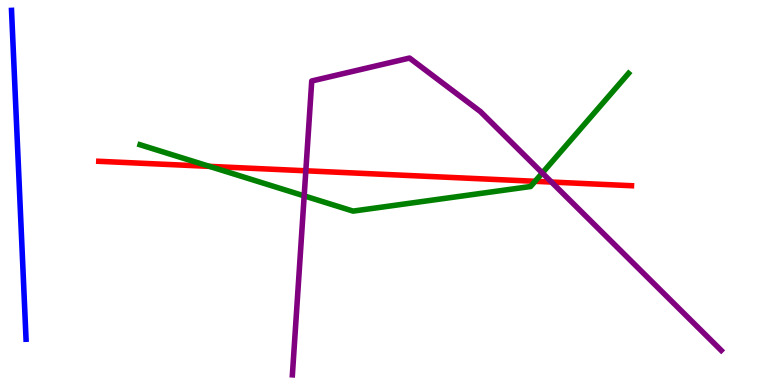[{'lines': ['blue', 'red'], 'intersections': []}, {'lines': ['green', 'red'], 'intersections': [{'x': 2.7, 'y': 5.68}, {'x': 6.9, 'y': 5.29}]}, {'lines': ['purple', 'red'], 'intersections': [{'x': 3.95, 'y': 5.56}, {'x': 7.12, 'y': 5.27}]}, {'lines': ['blue', 'green'], 'intersections': []}, {'lines': ['blue', 'purple'], 'intersections': []}, {'lines': ['green', 'purple'], 'intersections': [{'x': 3.92, 'y': 4.91}, {'x': 7.0, 'y': 5.51}]}]